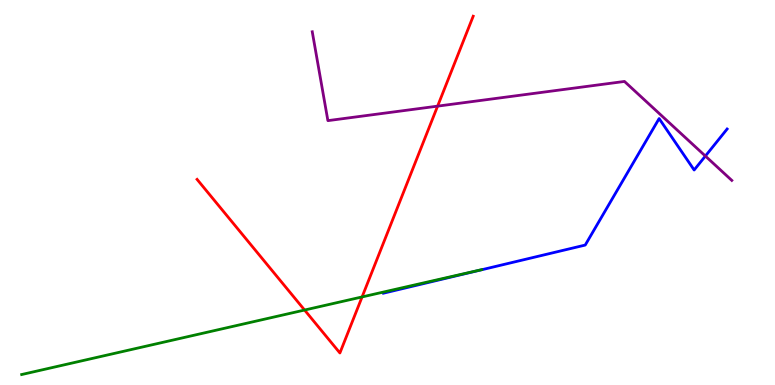[{'lines': ['blue', 'red'], 'intersections': []}, {'lines': ['green', 'red'], 'intersections': [{'x': 3.93, 'y': 1.95}, {'x': 4.67, 'y': 2.29}]}, {'lines': ['purple', 'red'], 'intersections': [{'x': 5.65, 'y': 7.24}]}, {'lines': ['blue', 'green'], 'intersections': []}, {'lines': ['blue', 'purple'], 'intersections': [{'x': 9.1, 'y': 5.95}]}, {'lines': ['green', 'purple'], 'intersections': []}]